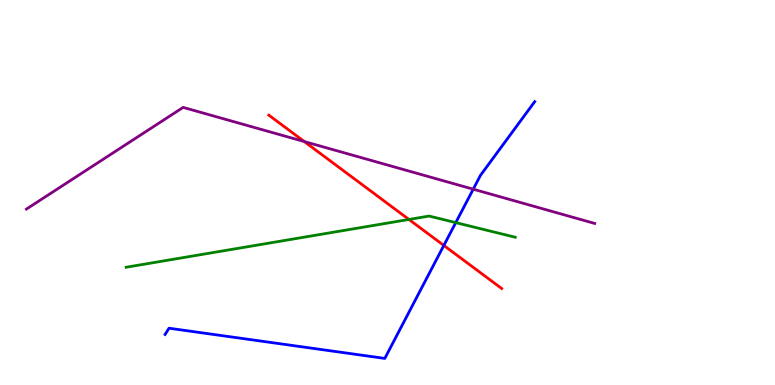[{'lines': ['blue', 'red'], 'intersections': [{'x': 5.73, 'y': 3.62}]}, {'lines': ['green', 'red'], 'intersections': [{'x': 5.28, 'y': 4.3}]}, {'lines': ['purple', 'red'], 'intersections': [{'x': 3.93, 'y': 6.32}]}, {'lines': ['blue', 'green'], 'intersections': [{'x': 5.88, 'y': 4.22}]}, {'lines': ['blue', 'purple'], 'intersections': [{'x': 6.11, 'y': 5.09}]}, {'lines': ['green', 'purple'], 'intersections': []}]